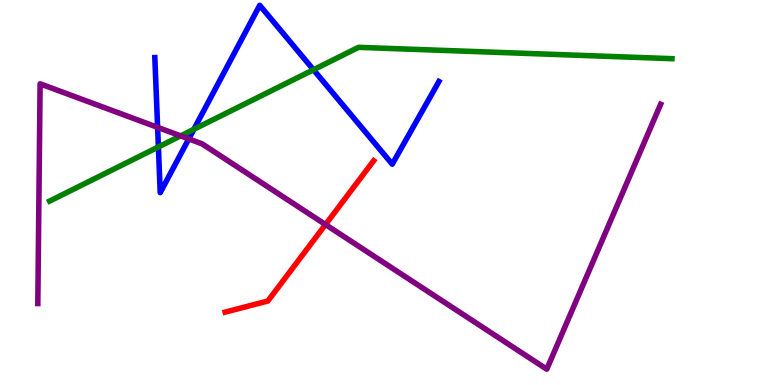[{'lines': ['blue', 'red'], 'intersections': []}, {'lines': ['green', 'red'], 'intersections': []}, {'lines': ['purple', 'red'], 'intersections': [{'x': 4.2, 'y': 4.17}]}, {'lines': ['blue', 'green'], 'intersections': [{'x': 2.04, 'y': 6.18}, {'x': 2.5, 'y': 6.64}, {'x': 4.04, 'y': 8.19}]}, {'lines': ['blue', 'purple'], 'intersections': [{'x': 2.03, 'y': 6.69}, {'x': 2.44, 'y': 6.39}]}, {'lines': ['green', 'purple'], 'intersections': [{'x': 2.33, 'y': 6.47}]}]